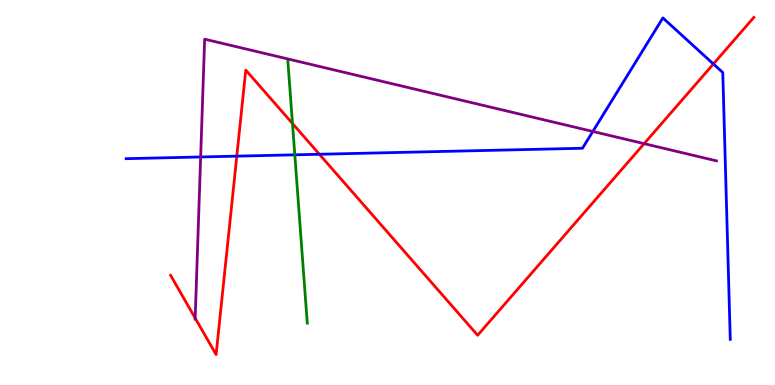[{'lines': ['blue', 'red'], 'intersections': [{'x': 3.06, 'y': 5.94}, {'x': 4.12, 'y': 5.99}, {'x': 9.21, 'y': 8.34}]}, {'lines': ['green', 'red'], 'intersections': [{'x': 3.77, 'y': 6.79}]}, {'lines': ['purple', 'red'], 'intersections': [{'x': 2.52, 'y': 1.74}, {'x': 8.31, 'y': 6.27}]}, {'lines': ['blue', 'green'], 'intersections': [{'x': 3.8, 'y': 5.98}]}, {'lines': ['blue', 'purple'], 'intersections': [{'x': 2.59, 'y': 5.92}, {'x': 7.65, 'y': 6.59}]}, {'lines': ['green', 'purple'], 'intersections': []}]